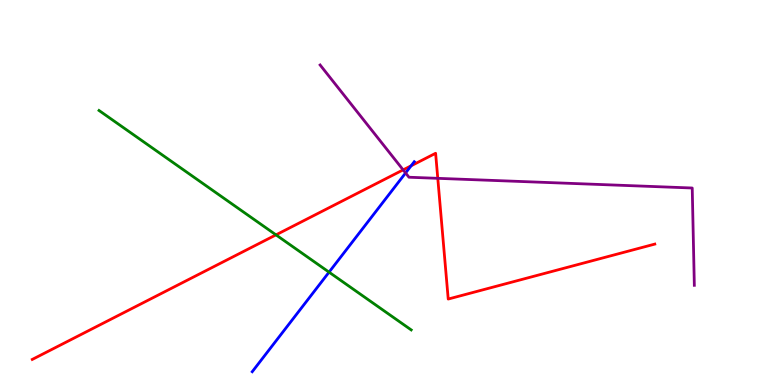[{'lines': ['blue', 'red'], 'intersections': [{'x': 5.3, 'y': 5.69}]}, {'lines': ['green', 'red'], 'intersections': [{'x': 3.56, 'y': 3.9}]}, {'lines': ['purple', 'red'], 'intersections': [{'x': 5.2, 'y': 5.59}, {'x': 5.65, 'y': 5.37}]}, {'lines': ['blue', 'green'], 'intersections': [{'x': 4.25, 'y': 2.93}]}, {'lines': ['blue', 'purple'], 'intersections': [{'x': 5.23, 'y': 5.51}]}, {'lines': ['green', 'purple'], 'intersections': []}]